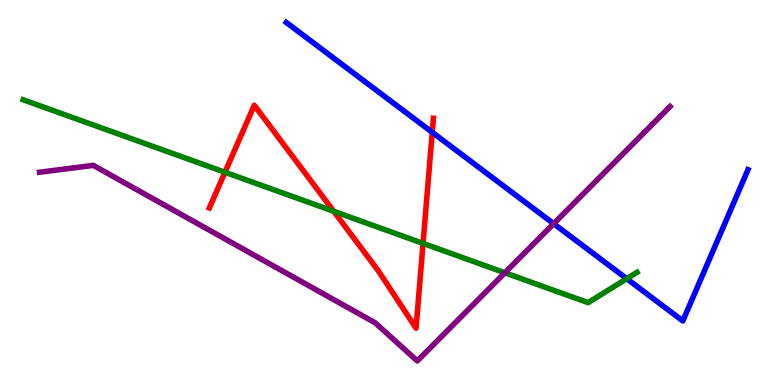[{'lines': ['blue', 'red'], 'intersections': [{'x': 5.58, 'y': 6.56}]}, {'lines': ['green', 'red'], 'intersections': [{'x': 2.9, 'y': 5.53}, {'x': 4.31, 'y': 4.51}, {'x': 5.46, 'y': 3.68}]}, {'lines': ['purple', 'red'], 'intersections': []}, {'lines': ['blue', 'green'], 'intersections': [{'x': 8.09, 'y': 2.76}]}, {'lines': ['blue', 'purple'], 'intersections': [{'x': 7.14, 'y': 4.19}]}, {'lines': ['green', 'purple'], 'intersections': [{'x': 6.51, 'y': 2.91}]}]